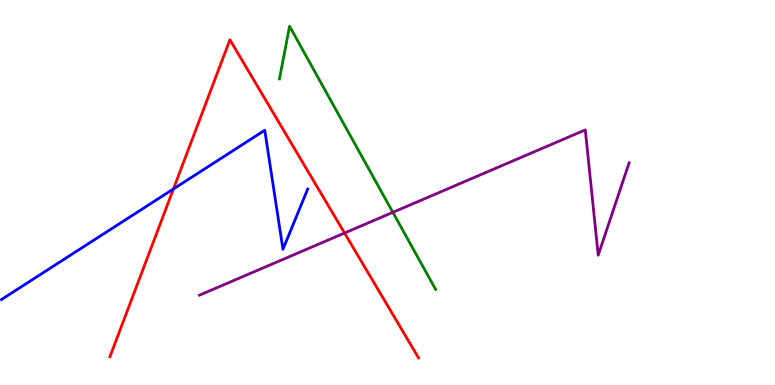[{'lines': ['blue', 'red'], 'intersections': [{'x': 2.24, 'y': 5.09}]}, {'lines': ['green', 'red'], 'intersections': []}, {'lines': ['purple', 'red'], 'intersections': [{'x': 4.45, 'y': 3.95}]}, {'lines': ['blue', 'green'], 'intersections': []}, {'lines': ['blue', 'purple'], 'intersections': []}, {'lines': ['green', 'purple'], 'intersections': [{'x': 5.07, 'y': 4.48}]}]